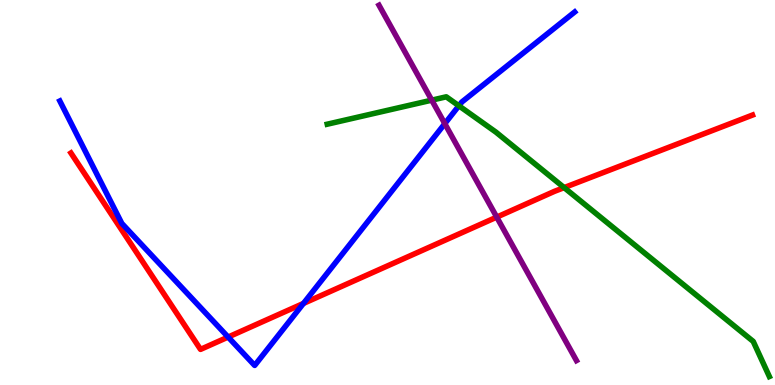[{'lines': ['blue', 'red'], 'intersections': [{'x': 2.94, 'y': 1.25}, {'x': 3.92, 'y': 2.12}]}, {'lines': ['green', 'red'], 'intersections': [{'x': 7.28, 'y': 5.13}]}, {'lines': ['purple', 'red'], 'intersections': [{'x': 6.41, 'y': 4.36}]}, {'lines': ['blue', 'green'], 'intersections': [{'x': 5.92, 'y': 7.25}]}, {'lines': ['blue', 'purple'], 'intersections': [{'x': 5.74, 'y': 6.79}]}, {'lines': ['green', 'purple'], 'intersections': [{'x': 5.57, 'y': 7.4}]}]